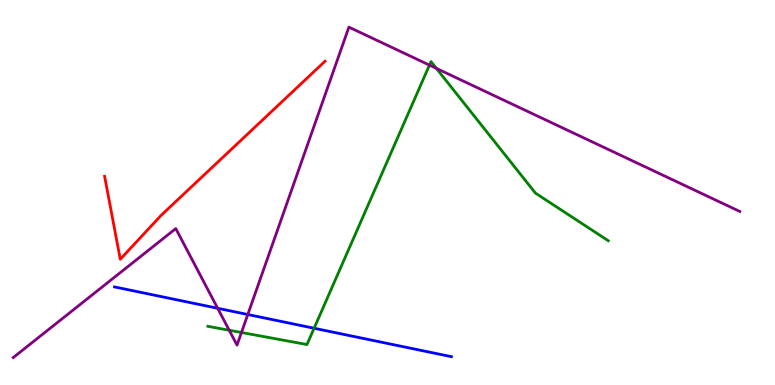[{'lines': ['blue', 'red'], 'intersections': []}, {'lines': ['green', 'red'], 'intersections': []}, {'lines': ['purple', 'red'], 'intersections': []}, {'lines': ['blue', 'green'], 'intersections': [{'x': 4.05, 'y': 1.47}]}, {'lines': ['blue', 'purple'], 'intersections': [{'x': 2.81, 'y': 1.99}, {'x': 3.2, 'y': 1.83}]}, {'lines': ['green', 'purple'], 'intersections': [{'x': 2.96, 'y': 1.42}, {'x': 3.12, 'y': 1.36}, {'x': 5.54, 'y': 8.31}, {'x': 5.63, 'y': 8.22}]}]